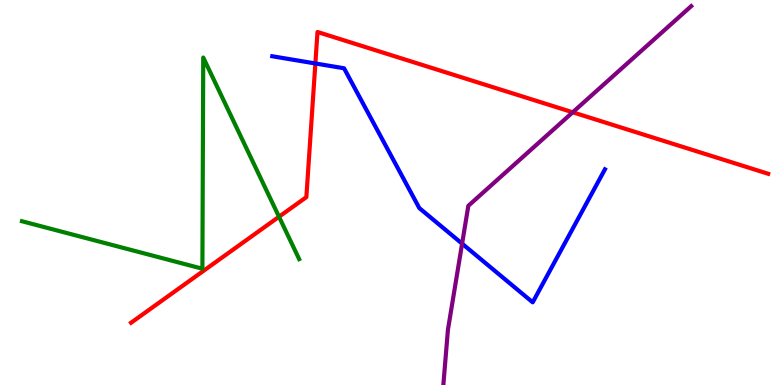[{'lines': ['blue', 'red'], 'intersections': [{'x': 4.07, 'y': 8.35}]}, {'lines': ['green', 'red'], 'intersections': [{'x': 3.6, 'y': 4.37}]}, {'lines': ['purple', 'red'], 'intersections': [{'x': 7.39, 'y': 7.08}]}, {'lines': ['blue', 'green'], 'intersections': []}, {'lines': ['blue', 'purple'], 'intersections': [{'x': 5.96, 'y': 3.67}]}, {'lines': ['green', 'purple'], 'intersections': []}]